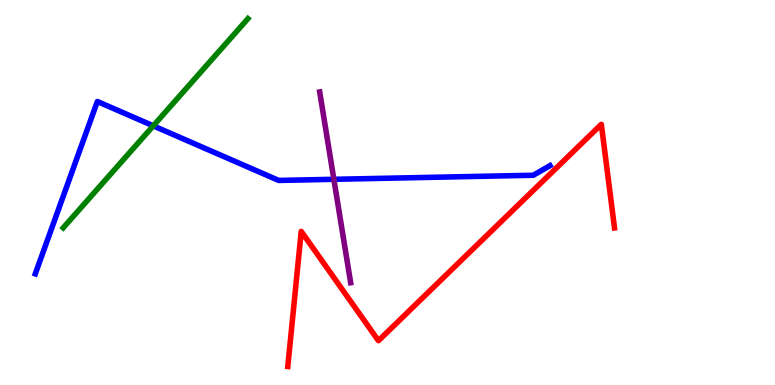[{'lines': ['blue', 'red'], 'intersections': []}, {'lines': ['green', 'red'], 'intersections': []}, {'lines': ['purple', 'red'], 'intersections': []}, {'lines': ['blue', 'green'], 'intersections': [{'x': 1.98, 'y': 6.73}]}, {'lines': ['blue', 'purple'], 'intersections': [{'x': 4.31, 'y': 5.34}]}, {'lines': ['green', 'purple'], 'intersections': []}]